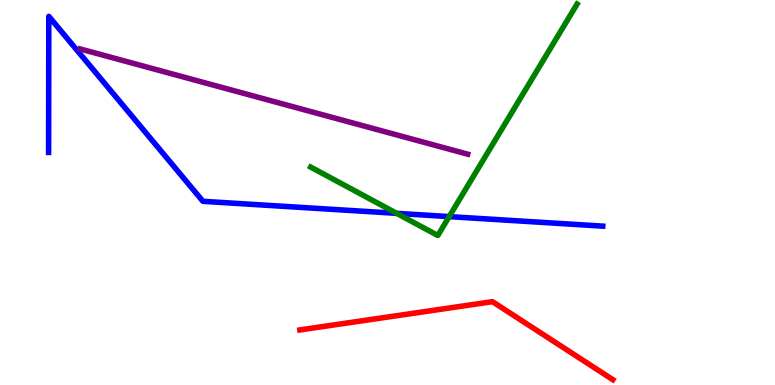[{'lines': ['blue', 'red'], 'intersections': []}, {'lines': ['green', 'red'], 'intersections': []}, {'lines': ['purple', 'red'], 'intersections': []}, {'lines': ['blue', 'green'], 'intersections': [{'x': 5.12, 'y': 4.46}, {'x': 5.8, 'y': 4.37}]}, {'lines': ['blue', 'purple'], 'intersections': []}, {'lines': ['green', 'purple'], 'intersections': []}]